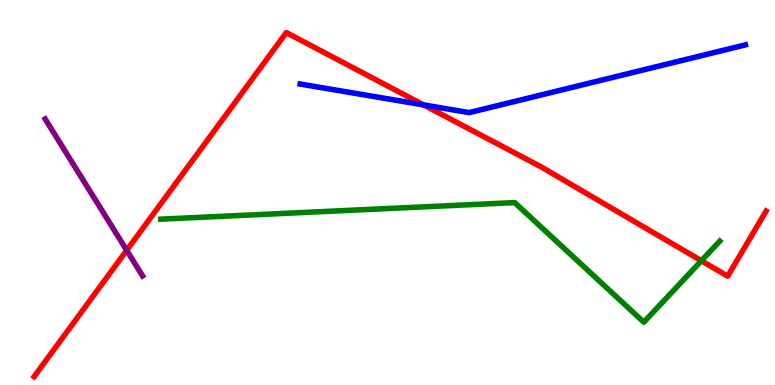[{'lines': ['blue', 'red'], 'intersections': [{'x': 5.47, 'y': 7.28}]}, {'lines': ['green', 'red'], 'intersections': [{'x': 9.05, 'y': 3.23}]}, {'lines': ['purple', 'red'], 'intersections': [{'x': 1.63, 'y': 3.5}]}, {'lines': ['blue', 'green'], 'intersections': []}, {'lines': ['blue', 'purple'], 'intersections': []}, {'lines': ['green', 'purple'], 'intersections': []}]